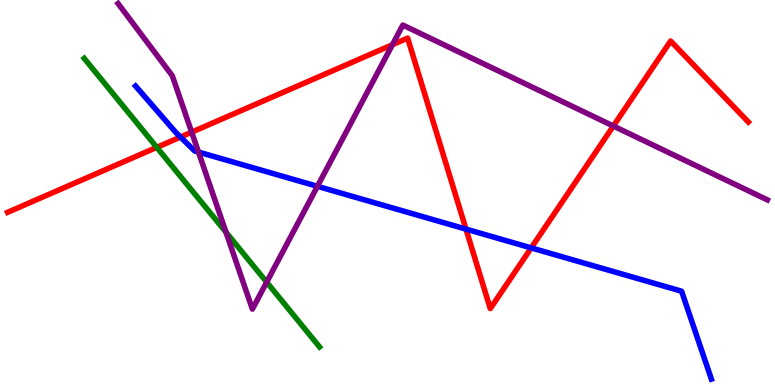[{'lines': ['blue', 'red'], 'intersections': [{'x': 2.33, 'y': 6.44}, {'x': 6.01, 'y': 4.05}, {'x': 6.85, 'y': 3.56}]}, {'lines': ['green', 'red'], 'intersections': [{'x': 2.02, 'y': 6.17}]}, {'lines': ['purple', 'red'], 'intersections': [{'x': 2.47, 'y': 6.57}, {'x': 5.06, 'y': 8.84}, {'x': 7.91, 'y': 6.73}]}, {'lines': ['blue', 'green'], 'intersections': []}, {'lines': ['blue', 'purple'], 'intersections': [{'x': 2.56, 'y': 6.05}, {'x': 4.1, 'y': 5.16}]}, {'lines': ['green', 'purple'], 'intersections': [{'x': 2.92, 'y': 3.97}, {'x': 3.44, 'y': 2.67}]}]